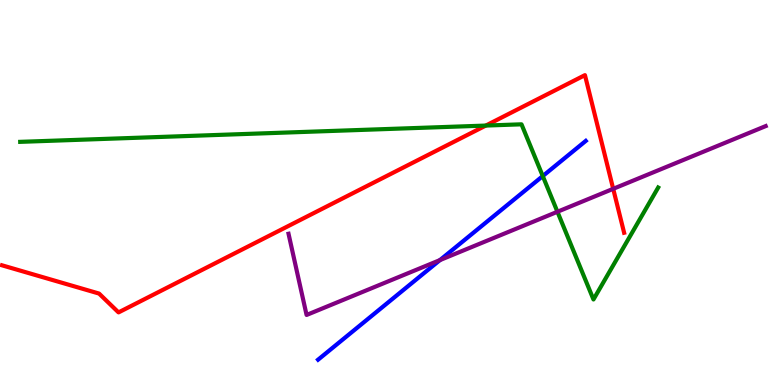[{'lines': ['blue', 'red'], 'intersections': []}, {'lines': ['green', 'red'], 'intersections': [{'x': 6.27, 'y': 6.74}]}, {'lines': ['purple', 'red'], 'intersections': [{'x': 7.91, 'y': 5.1}]}, {'lines': ['blue', 'green'], 'intersections': [{'x': 7.0, 'y': 5.43}]}, {'lines': ['blue', 'purple'], 'intersections': [{'x': 5.68, 'y': 3.24}]}, {'lines': ['green', 'purple'], 'intersections': [{'x': 7.19, 'y': 4.5}]}]